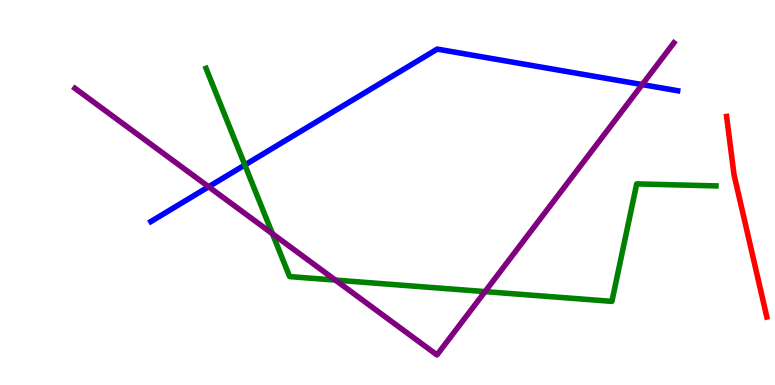[{'lines': ['blue', 'red'], 'intersections': []}, {'lines': ['green', 'red'], 'intersections': []}, {'lines': ['purple', 'red'], 'intersections': []}, {'lines': ['blue', 'green'], 'intersections': [{'x': 3.16, 'y': 5.72}]}, {'lines': ['blue', 'purple'], 'intersections': [{'x': 2.69, 'y': 5.15}, {'x': 8.29, 'y': 7.8}]}, {'lines': ['green', 'purple'], 'intersections': [{'x': 3.52, 'y': 3.93}, {'x': 4.33, 'y': 2.72}, {'x': 6.26, 'y': 2.43}]}]